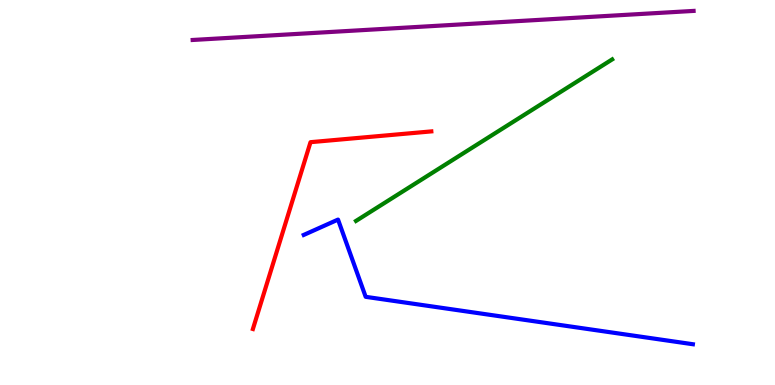[{'lines': ['blue', 'red'], 'intersections': []}, {'lines': ['green', 'red'], 'intersections': []}, {'lines': ['purple', 'red'], 'intersections': []}, {'lines': ['blue', 'green'], 'intersections': []}, {'lines': ['blue', 'purple'], 'intersections': []}, {'lines': ['green', 'purple'], 'intersections': []}]